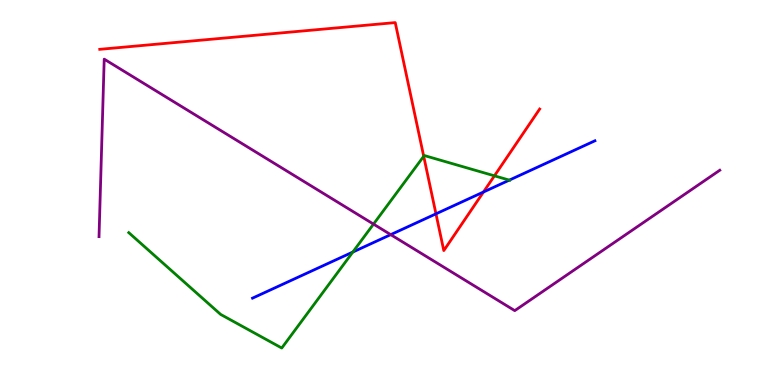[{'lines': ['blue', 'red'], 'intersections': [{'x': 5.63, 'y': 4.45}, {'x': 6.24, 'y': 5.01}]}, {'lines': ['green', 'red'], 'intersections': [{'x': 5.47, 'y': 5.94}, {'x': 6.38, 'y': 5.43}]}, {'lines': ['purple', 'red'], 'intersections': []}, {'lines': ['blue', 'green'], 'intersections': [{'x': 4.55, 'y': 3.45}, {'x': 6.57, 'y': 5.32}]}, {'lines': ['blue', 'purple'], 'intersections': [{'x': 5.04, 'y': 3.91}]}, {'lines': ['green', 'purple'], 'intersections': [{'x': 4.82, 'y': 4.18}]}]